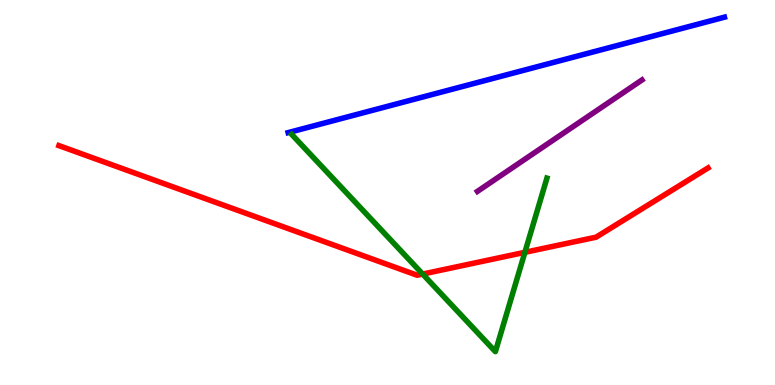[{'lines': ['blue', 'red'], 'intersections': []}, {'lines': ['green', 'red'], 'intersections': [{'x': 5.45, 'y': 2.88}, {'x': 6.77, 'y': 3.45}]}, {'lines': ['purple', 'red'], 'intersections': []}, {'lines': ['blue', 'green'], 'intersections': []}, {'lines': ['blue', 'purple'], 'intersections': []}, {'lines': ['green', 'purple'], 'intersections': []}]